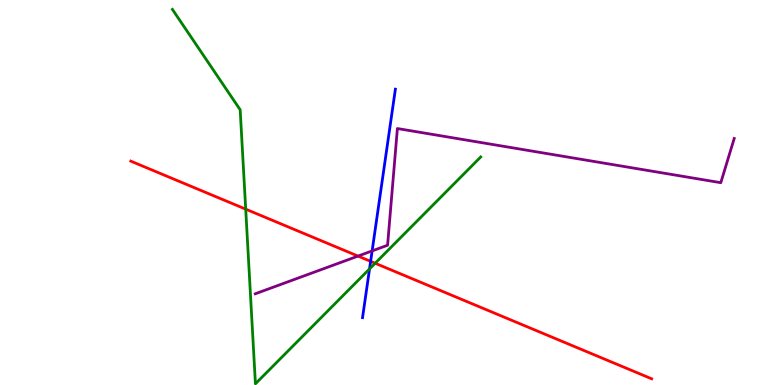[{'lines': ['blue', 'red'], 'intersections': [{'x': 4.78, 'y': 3.21}]}, {'lines': ['green', 'red'], 'intersections': [{'x': 3.17, 'y': 4.57}, {'x': 4.84, 'y': 3.16}]}, {'lines': ['purple', 'red'], 'intersections': [{'x': 4.62, 'y': 3.35}]}, {'lines': ['blue', 'green'], 'intersections': [{'x': 4.77, 'y': 3.02}]}, {'lines': ['blue', 'purple'], 'intersections': [{'x': 4.8, 'y': 3.48}]}, {'lines': ['green', 'purple'], 'intersections': []}]